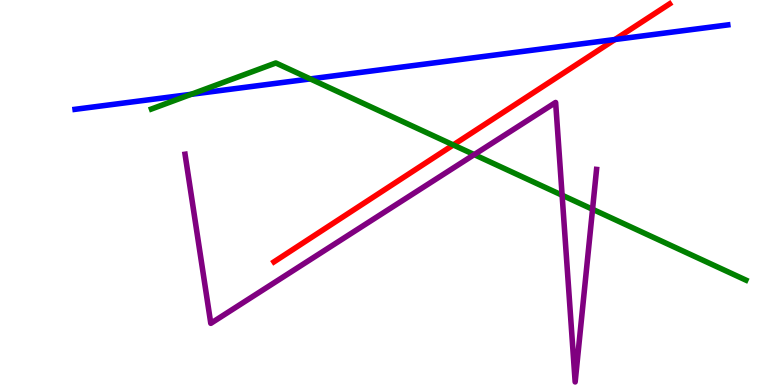[{'lines': ['blue', 'red'], 'intersections': [{'x': 7.93, 'y': 8.97}]}, {'lines': ['green', 'red'], 'intersections': [{'x': 5.85, 'y': 6.24}]}, {'lines': ['purple', 'red'], 'intersections': []}, {'lines': ['blue', 'green'], 'intersections': [{'x': 2.47, 'y': 7.55}, {'x': 4.0, 'y': 7.95}]}, {'lines': ['blue', 'purple'], 'intersections': []}, {'lines': ['green', 'purple'], 'intersections': [{'x': 6.12, 'y': 5.98}, {'x': 7.25, 'y': 4.93}, {'x': 7.65, 'y': 4.56}]}]